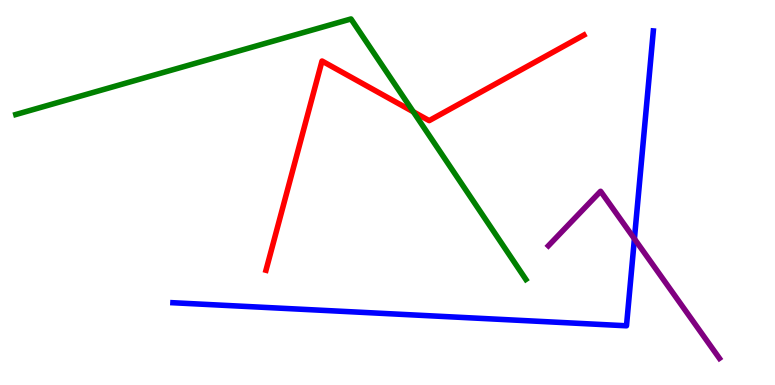[{'lines': ['blue', 'red'], 'intersections': []}, {'lines': ['green', 'red'], 'intersections': [{'x': 5.33, 'y': 7.1}]}, {'lines': ['purple', 'red'], 'intersections': []}, {'lines': ['blue', 'green'], 'intersections': []}, {'lines': ['blue', 'purple'], 'intersections': [{'x': 8.19, 'y': 3.8}]}, {'lines': ['green', 'purple'], 'intersections': []}]